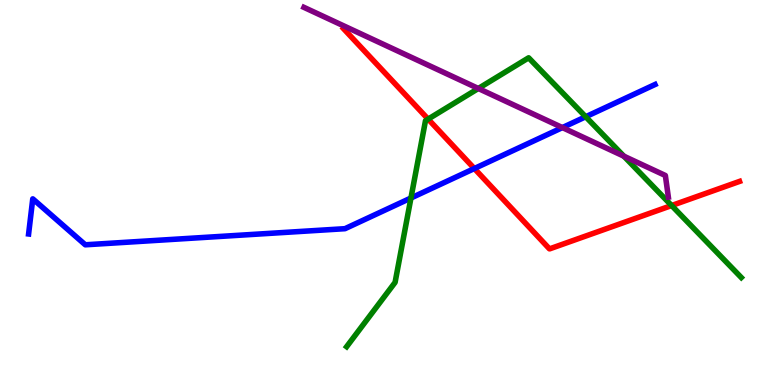[{'lines': ['blue', 'red'], 'intersections': [{'x': 6.12, 'y': 5.62}]}, {'lines': ['green', 'red'], 'intersections': [{'x': 5.52, 'y': 6.91}, {'x': 8.67, 'y': 4.66}]}, {'lines': ['purple', 'red'], 'intersections': []}, {'lines': ['blue', 'green'], 'intersections': [{'x': 5.3, 'y': 4.86}, {'x': 7.56, 'y': 6.97}]}, {'lines': ['blue', 'purple'], 'intersections': [{'x': 7.26, 'y': 6.69}]}, {'lines': ['green', 'purple'], 'intersections': [{'x': 6.17, 'y': 7.7}, {'x': 8.05, 'y': 5.94}]}]